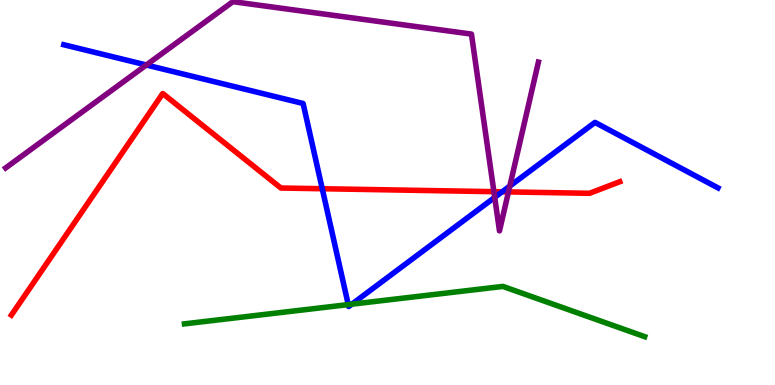[{'lines': ['blue', 'red'], 'intersections': [{'x': 4.16, 'y': 5.1}, {'x': 6.48, 'y': 5.02}]}, {'lines': ['green', 'red'], 'intersections': []}, {'lines': ['purple', 'red'], 'intersections': [{'x': 6.37, 'y': 5.02}, {'x': 6.56, 'y': 5.02}]}, {'lines': ['blue', 'green'], 'intersections': [{'x': 4.49, 'y': 2.09}, {'x': 4.54, 'y': 2.1}]}, {'lines': ['blue', 'purple'], 'intersections': [{'x': 1.89, 'y': 8.31}, {'x': 6.38, 'y': 4.87}, {'x': 6.58, 'y': 5.17}]}, {'lines': ['green', 'purple'], 'intersections': []}]